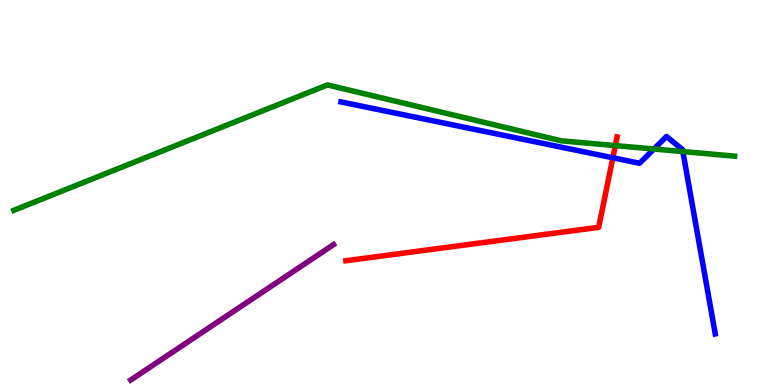[{'lines': ['blue', 'red'], 'intersections': [{'x': 7.91, 'y': 5.9}]}, {'lines': ['green', 'red'], 'intersections': [{'x': 7.94, 'y': 6.22}]}, {'lines': ['purple', 'red'], 'intersections': []}, {'lines': ['blue', 'green'], 'intersections': [{'x': 8.44, 'y': 6.13}, {'x': 8.81, 'y': 6.06}]}, {'lines': ['blue', 'purple'], 'intersections': []}, {'lines': ['green', 'purple'], 'intersections': []}]